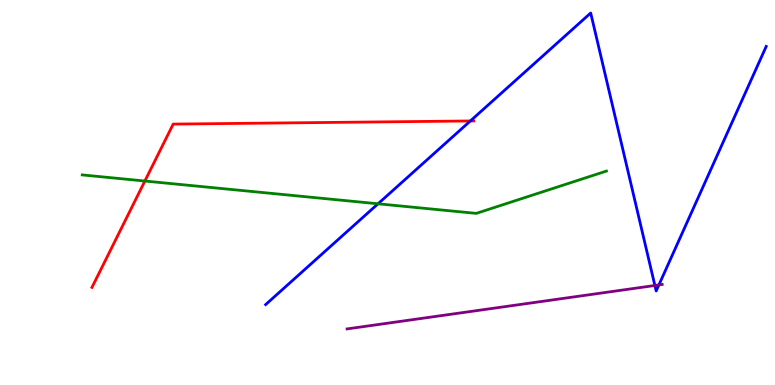[{'lines': ['blue', 'red'], 'intersections': [{'x': 6.07, 'y': 6.86}]}, {'lines': ['green', 'red'], 'intersections': [{'x': 1.87, 'y': 5.3}]}, {'lines': ['purple', 'red'], 'intersections': []}, {'lines': ['blue', 'green'], 'intersections': [{'x': 4.88, 'y': 4.71}]}, {'lines': ['blue', 'purple'], 'intersections': [{'x': 8.45, 'y': 2.58}, {'x': 8.5, 'y': 2.6}]}, {'lines': ['green', 'purple'], 'intersections': []}]